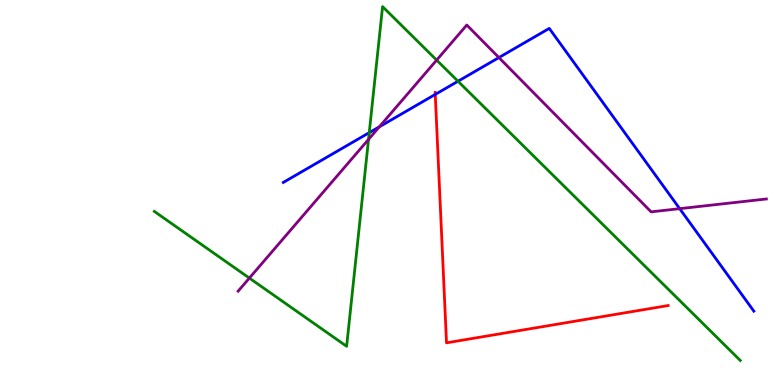[{'lines': ['blue', 'red'], 'intersections': [{'x': 5.62, 'y': 7.55}]}, {'lines': ['green', 'red'], 'intersections': []}, {'lines': ['purple', 'red'], 'intersections': []}, {'lines': ['blue', 'green'], 'intersections': [{'x': 4.76, 'y': 6.55}, {'x': 5.91, 'y': 7.89}]}, {'lines': ['blue', 'purple'], 'intersections': [{'x': 4.89, 'y': 6.71}, {'x': 6.44, 'y': 8.5}, {'x': 8.77, 'y': 4.58}]}, {'lines': ['green', 'purple'], 'intersections': [{'x': 3.22, 'y': 2.78}, {'x': 4.76, 'y': 6.38}, {'x': 5.63, 'y': 8.44}]}]